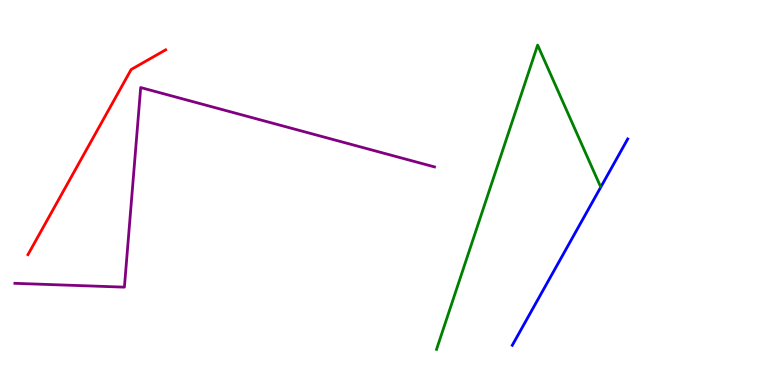[{'lines': ['blue', 'red'], 'intersections': []}, {'lines': ['green', 'red'], 'intersections': []}, {'lines': ['purple', 'red'], 'intersections': []}, {'lines': ['blue', 'green'], 'intersections': []}, {'lines': ['blue', 'purple'], 'intersections': []}, {'lines': ['green', 'purple'], 'intersections': []}]